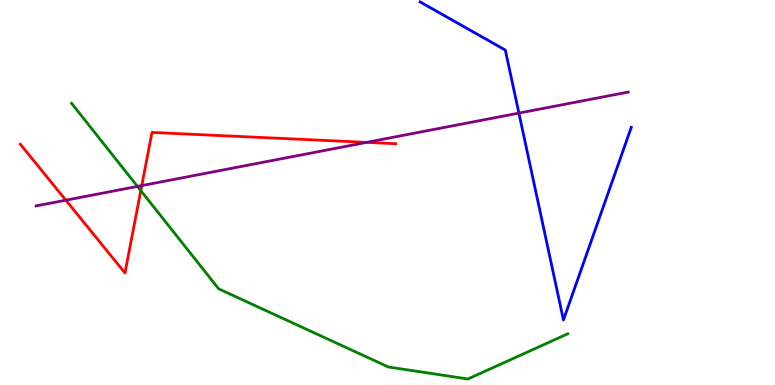[{'lines': ['blue', 'red'], 'intersections': []}, {'lines': ['green', 'red'], 'intersections': [{'x': 1.82, 'y': 5.05}]}, {'lines': ['purple', 'red'], 'intersections': [{'x': 0.849, 'y': 4.8}, {'x': 1.83, 'y': 5.18}, {'x': 4.73, 'y': 6.3}]}, {'lines': ['blue', 'green'], 'intersections': []}, {'lines': ['blue', 'purple'], 'intersections': [{'x': 6.7, 'y': 7.06}]}, {'lines': ['green', 'purple'], 'intersections': [{'x': 1.77, 'y': 5.16}]}]